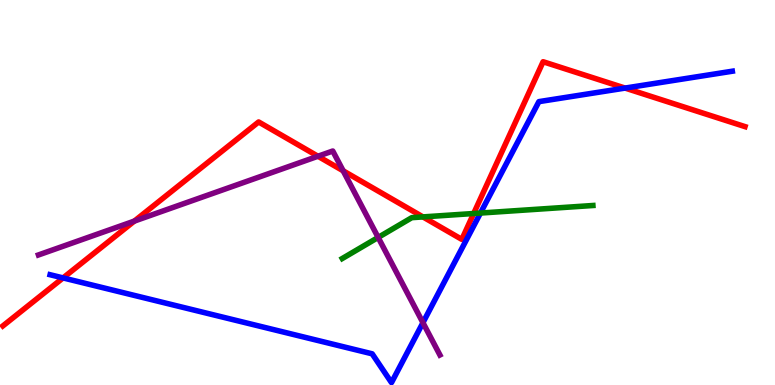[{'lines': ['blue', 'red'], 'intersections': [{'x': 0.814, 'y': 2.78}, {'x': 8.07, 'y': 7.71}]}, {'lines': ['green', 'red'], 'intersections': [{'x': 5.46, 'y': 4.37}, {'x': 6.11, 'y': 4.45}]}, {'lines': ['purple', 'red'], 'intersections': [{'x': 1.73, 'y': 4.26}, {'x': 4.1, 'y': 5.94}, {'x': 4.43, 'y': 5.56}]}, {'lines': ['blue', 'green'], 'intersections': [{'x': 6.2, 'y': 4.47}]}, {'lines': ['blue', 'purple'], 'intersections': [{'x': 5.46, 'y': 1.62}]}, {'lines': ['green', 'purple'], 'intersections': [{'x': 4.88, 'y': 3.83}]}]